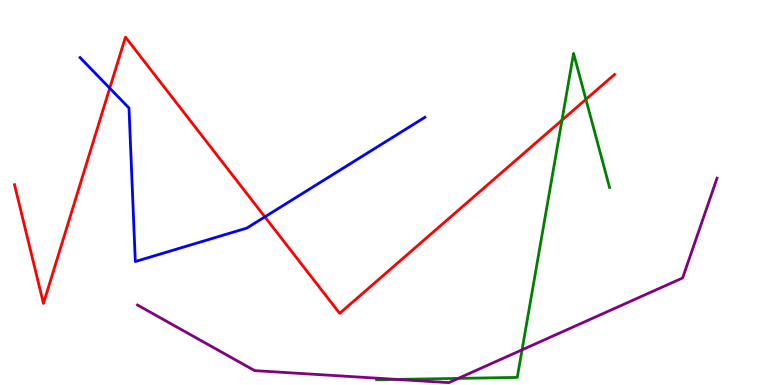[{'lines': ['blue', 'red'], 'intersections': [{'x': 1.42, 'y': 7.71}, {'x': 3.42, 'y': 4.37}]}, {'lines': ['green', 'red'], 'intersections': [{'x': 7.25, 'y': 6.88}, {'x': 7.56, 'y': 7.42}]}, {'lines': ['purple', 'red'], 'intersections': []}, {'lines': ['blue', 'green'], 'intersections': []}, {'lines': ['blue', 'purple'], 'intersections': []}, {'lines': ['green', 'purple'], 'intersections': [{'x': 5.12, 'y': 0.145}, {'x': 5.91, 'y': 0.172}, {'x': 6.74, 'y': 0.913}]}]